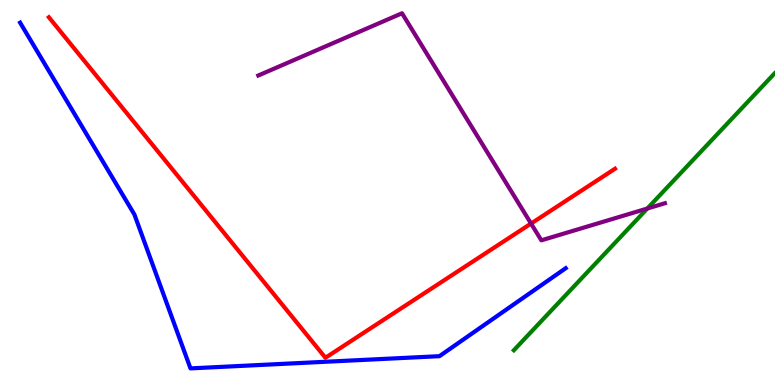[{'lines': ['blue', 'red'], 'intersections': []}, {'lines': ['green', 'red'], 'intersections': []}, {'lines': ['purple', 'red'], 'intersections': [{'x': 6.85, 'y': 4.19}]}, {'lines': ['blue', 'green'], 'intersections': []}, {'lines': ['blue', 'purple'], 'intersections': []}, {'lines': ['green', 'purple'], 'intersections': [{'x': 8.35, 'y': 4.58}]}]